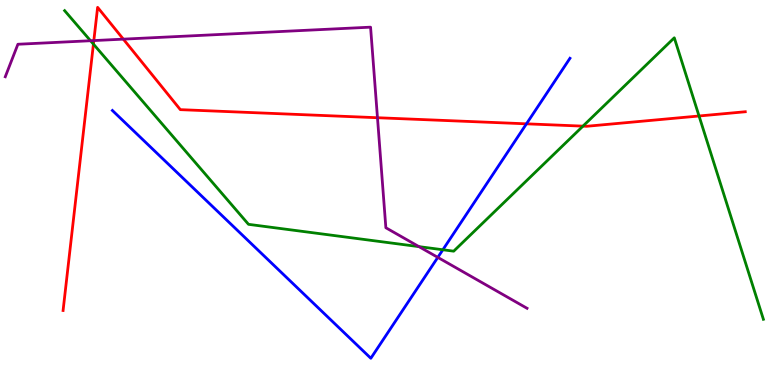[{'lines': ['blue', 'red'], 'intersections': [{'x': 6.79, 'y': 6.78}]}, {'lines': ['green', 'red'], 'intersections': [{'x': 1.21, 'y': 8.85}, {'x': 7.52, 'y': 6.72}, {'x': 9.02, 'y': 6.99}]}, {'lines': ['purple', 'red'], 'intersections': [{'x': 1.21, 'y': 8.95}, {'x': 1.59, 'y': 8.98}, {'x': 4.87, 'y': 6.94}]}, {'lines': ['blue', 'green'], 'intersections': [{'x': 5.71, 'y': 3.51}]}, {'lines': ['blue', 'purple'], 'intersections': [{'x': 5.65, 'y': 3.31}]}, {'lines': ['green', 'purple'], 'intersections': [{'x': 1.17, 'y': 8.94}, {'x': 5.41, 'y': 3.59}]}]